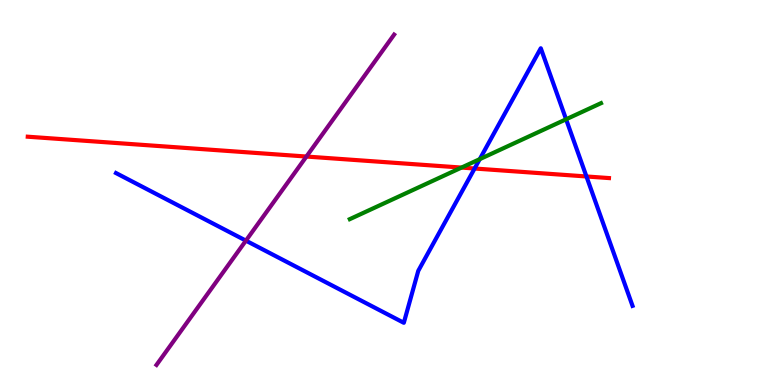[{'lines': ['blue', 'red'], 'intersections': [{'x': 6.12, 'y': 5.62}, {'x': 7.57, 'y': 5.42}]}, {'lines': ['green', 'red'], 'intersections': [{'x': 5.95, 'y': 5.65}]}, {'lines': ['purple', 'red'], 'intersections': [{'x': 3.95, 'y': 5.93}]}, {'lines': ['blue', 'green'], 'intersections': [{'x': 6.19, 'y': 5.87}, {'x': 7.3, 'y': 6.9}]}, {'lines': ['blue', 'purple'], 'intersections': [{'x': 3.17, 'y': 3.75}]}, {'lines': ['green', 'purple'], 'intersections': []}]